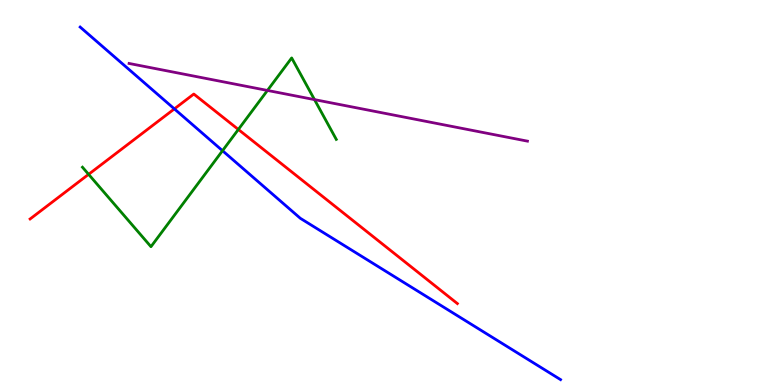[{'lines': ['blue', 'red'], 'intersections': [{'x': 2.25, 'y': 7.17}]}, {'lines': ['green', 'red'], 'intersections': [{'x': 1.14, 'y': 5.47}, {'x': 3.08, 'y': 6.64}]}, {'lines': ['purple', 'red'], 'intersections': []}, {'lines': ['blue', 'green'], 'intersections': [{'x': 2.87, 'y': 6.09}]}, {'lines': ['blue', 'purple'], 'intersections': []}, {'lines': ['green', 'purple'], 'intersections': [{'x': 3.45, 'y': 7.65}, {'x': 4.06, 'y': 7.41}]}]